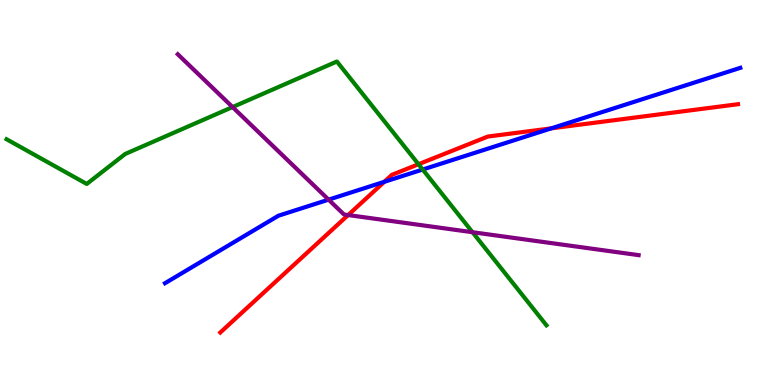[{'lines': ['blue', 'red'], 'intersections': [{'x': 4.96, 'y': 5.28}, {'x': 7.11, 'y': 6.67}]}, {'lines': ['green', 'red'], 'intersections': [{'x': 5.4, 'y': 5.73}]}, {'lines': ['purple', 'red'], 'intersections': [{'x': 4.49, 'y': 4.41}]}, {'lines': ['blue', 'green'], 'intersections': [{'x': 5.45, 'y': 5.6}]}, {'lines': ['blue', 'purple'], 'intersections': [{'x': 4.24, 'y': 4.81}]}, {'lines': ['green', 'purple'], 'intersections': [{'x': 3.0, 'y': 7.22}, {'x': 6.1, 'y': 3.97}]}]